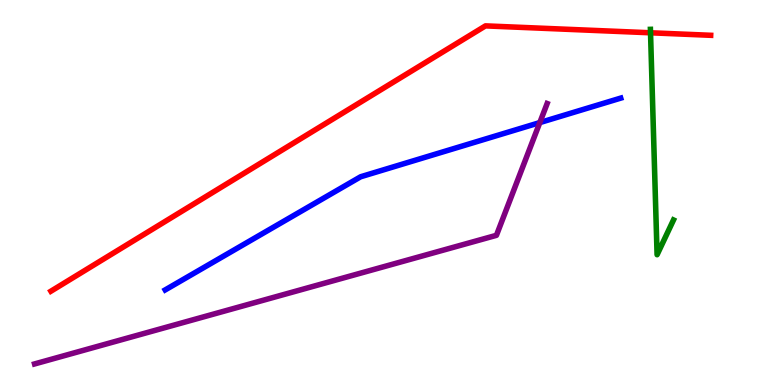[{'lines': ['blue', 'red'], 'intersections': []}, {'lines': ['green', 'red'], 'intersections': [{'x': 8.39, 'y': 9.15}]}, {'lines': ['purple', 'red'], 'intersections': []}, {'lines': ['blue', 'green'], 'intersections': []}, {'lines': ['blue', 'purple'], 'intersections': [{'x': 6.97, 'y': 6.82}]}, {'lines': ['green', 'purple'], 'intersections': []}]